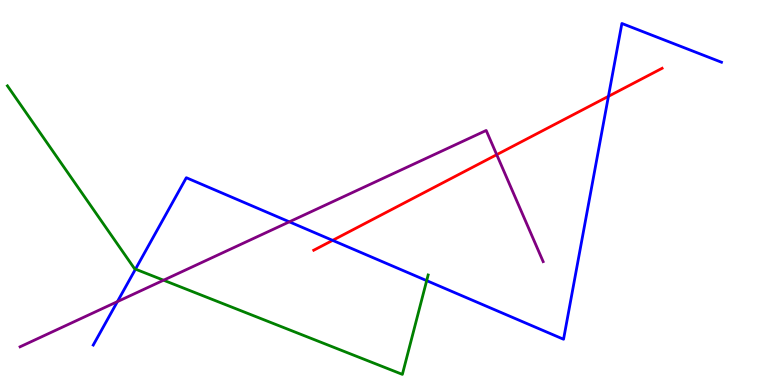[{'lines': ['blue', 'red'], 'intersections': [{'x': 4.29, 'y': 3.76}, {'x': 7.85, 'y': 7.5}]}, {'lines': ['green', 'red'], 'intersections': []}, {'lines': ['purple', 'red'], 'intersections': [{'x': 6.41, 'y': 5.98}]}, {'lines': ['blue', 'green'], 'intersections': [{'x': 1.75, 'y': 3.01}, {'x': 5.51, 'y': 2.71}]}, {'lines': ['blue', 'purple'], 'intersections': [{'x': 1.51, 'y': 2.17}, {'x': 3.73, 'y': 4.24}]}, {'lines': ['green', 'purple'], 'intersections': [{'x': 2.11, 'y': 2.72}]}]